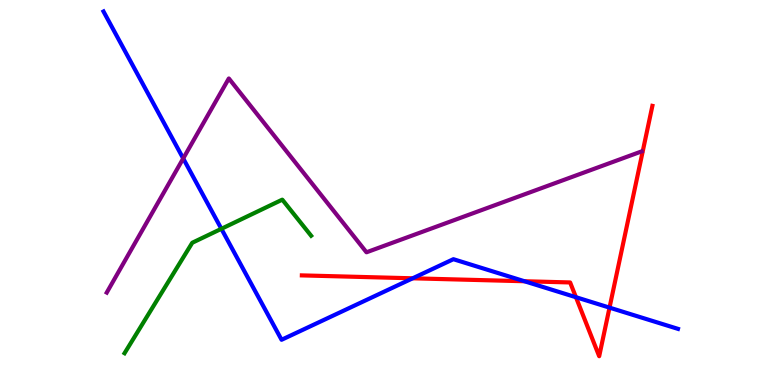[{'lines': ['blue', 'red'], 'intersections': [{'x': 5.32, 'y': 2.77}, {'x': 6.77, 'y': 2.69}, {'x': 7.43, 'y': 2.28}, {'x': 7.86, 'y': 2.01}]}, {'lines': ['green', 'red'], 'intersections': []}, {'lines': ['purple', 'red'], 'intersections': []}, {'lines': ['blue', 'green'], 'intersections': [{'x': 2.86, 'y': 4.06}]}, {'lines': ['blue', 'purple'], 'intersections': [{'x': 2.36, 'y': 5.88}]}, {'lines': ['green', 'purple'], 'intersections': []}]